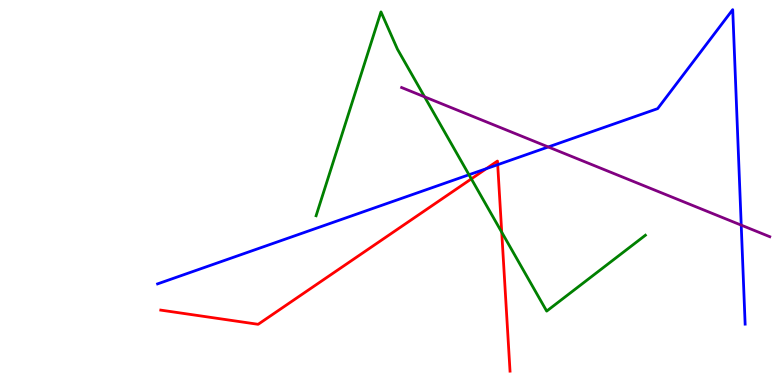[{'lines': ['blue', 'red'], 'intersections': [{'x': 6.27, 'y': 5.62}, {'x': 6.42, 'y': 5.72}]}, {'lines': ['green', 'red'], 'intersections': [{'x': 6.08, 'y': 5.35}, {'x': 6.47, 'y': 3.97}]}, {'lines': ['purple', 'red'], 'intersections': []}, {'lines': ['blue', 'green'], 'intersections': [{'x': 6.05, 'y': 5.46}]}, {'lines': ['blue', 'purple'], 'intersections': [{'x': 7.07, 'y': 6.18}, {'x': 9.56, 'y': 4.15}]}, {'lines': ['green', 'purple'], 'intersections': [{'x': 5.48, 'y': 7.48}]}]